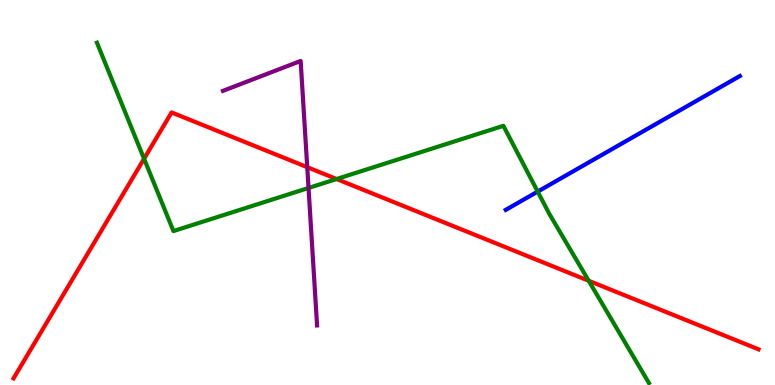[{'lines': ['blue', 'red'], 'intersections': []}, {'lines': ['green', 'red'], 'intersections': [{'x': 1.86, 'y': 5.88}, {'x': 4.34, 'y': 5.35}, {'x': 7.6, 'y': 2.71}]}, {'lines': ['purple', 'red'], 'intersections': [{'x': 3.96, 'y': 5.66}]}, {'lines': ['blue', 'green'], 'intersections': [{'x': 6.94, 'y': 5.02}]}, {'lines': ['blue', 'purple'], 'intersections': []}, {'lines': ['green', 'purple'], 'intersections': [{'x': 3.98, 'y': 5.12}]}]